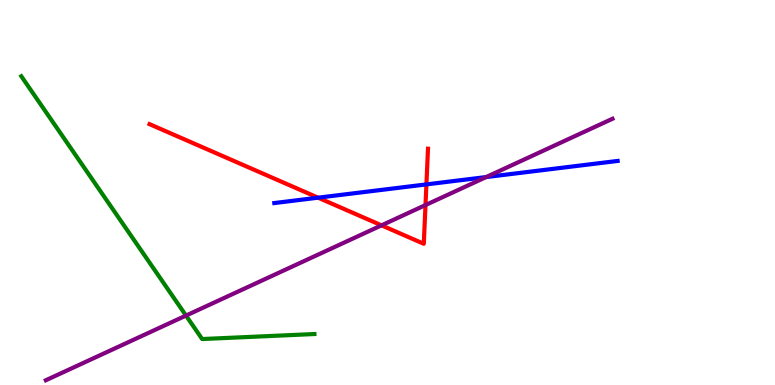[{'lines': ['blue', 'red'], 'intersections': [{'x': 4.1, 'y': 4.87}, {'x': 5.5, 'y': 5.21}]}, {'lines': ['green', 'red'], 'intersections': []}, {'lines': ['purple', 'red'], 'intersections': [{'x': 4.92, 'y': 4.15}, {'x': 5.49, 'y': 4.67}]}, {'lines': ['blue', 'green'], 'intersections': []}, {'lines': ['blue', 'purple'], 'intersections': [{'x': 6.27, 'y': 5.4}]}, {'lines': ['green', 'purple'], 'intersections': [{'x': 2.4, 'y': 1.8}]}]